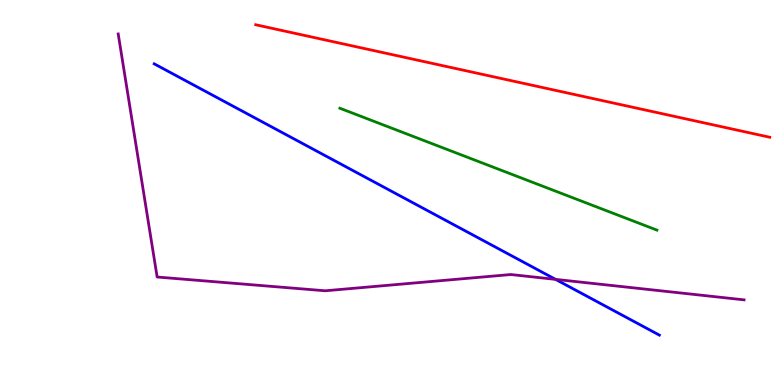[{'lines': ['blue', 'red'], 'intersections': []}, {'lines': ['green', 'red'], 'intersections': []}, {'lines': ['purple', 'red'], 'intersections': []}, {'lines': ['blue', 'green'], 'intersections': []}, {'lines': ['blue', 'purple'], 'intersections': [{'x': 7.17, 'y': 2.74}]}, {'lines': ['green', 'purple'], 'intersections': []}]